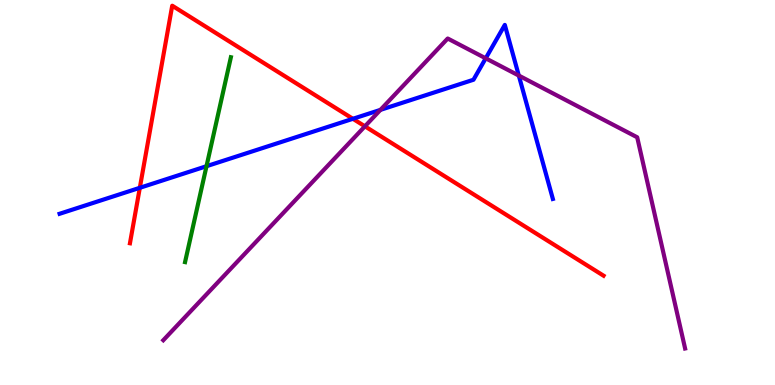[{'lines': ['blue', 'red'], 'intersections': [{'x': 1.8, 'y': 5.12}, {'x': 4.55, 'y': 6.91}]}, {'lines': ['green', 'red'], 'intersections': []}, {'lines': ['purple', 'red'], 'intersections': [{'x': 4.71, 'y': 6.72}]}, {'lines': ['blue', 'green'], 'intersections': [{'x': 2.66, 'y': 5.68}]}, {'lines': ['blue', 'purple'], 'intersections': [{'x': 4.91, 'y': 7.15}, {'x': 6.27, 'y': 8.49}, {'x': 6.69, 'y': 8.04}]}, {'lines': ['green', 'purple'], 'intersections': []}]